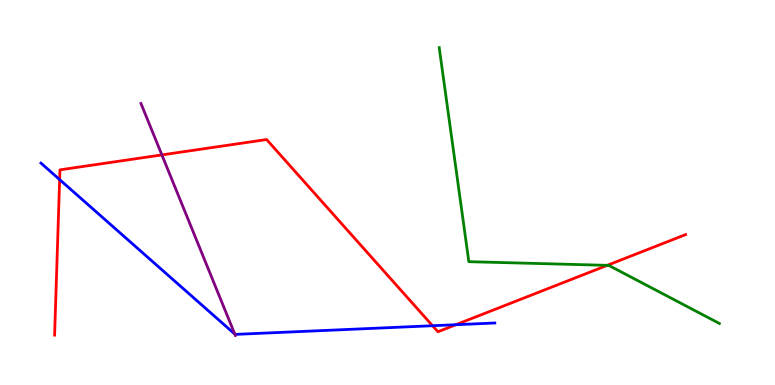[{'lines': ['blue', 'red'], 'intersections': [{'x': 0.77, 'y': 5.34}, {'x': 5.58, 'y': 1.54}, {'x': 5.88, 'y': 1.57}]}, {'lines': ['green', 'red'], 'intersections': [{'x': 7.84, 'y': 3.11}]}, {'lines': ['purple', 'red'], 'intersections': [{'x': 2.09, 'y': 5.98}]}, {'lines': ['blue', 'green'], 'intersections': []}, {'lines': ['blue', 'purple'], 'intersections': [{'x': 3.03, 'y': 1.32}]}, {'lines': ['green', 'purple'], 'intersections': []}]